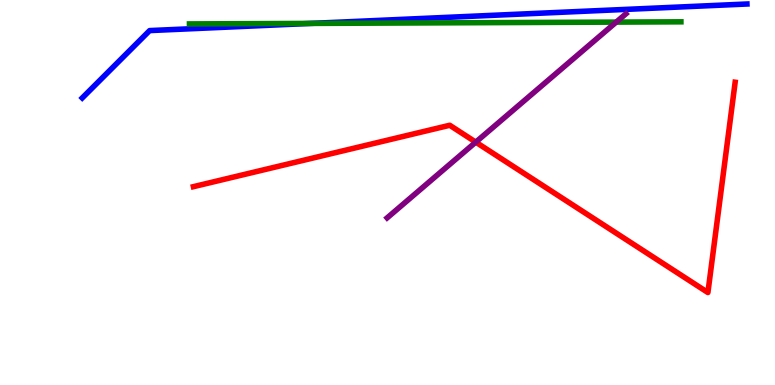[{'lines': ['blue', 'red'], 'intersections': []}, {'lines': ['green', 'red'], 'intersections': []}, {'lines': ['purple', 'red'], 'intersections': [{'x': 6.14, 'y': 6.31}]}, {'lines': ['blue', 'green'], 'intersections': [{'x': 4.01, 'y': 9.39}]}, {'lines': ['blue', 'purple'], 'intersections': []}, {'lines': ['green', 'purple'], 'intersections': [{'x': 7.95, 'y': 9.43}]}]